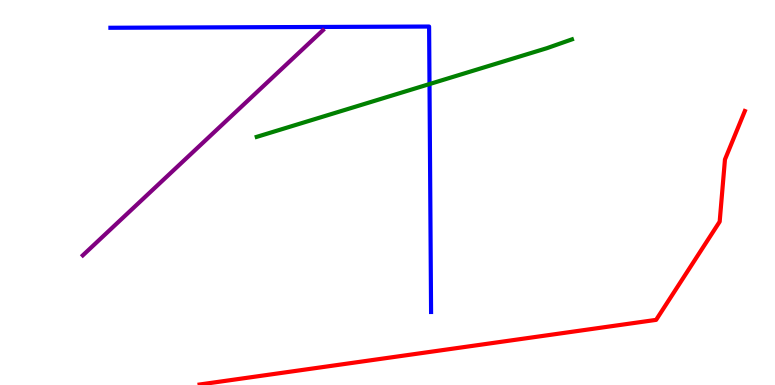[{'lines': ['blue', 'red'], 'intersections': []}, {'lines': ['green', 'red'], 'intersections': []}, {'lines': ['purple', 'red'], 'intersections': []}, {'lines': ['blue', 'green'], 'intersections': [{'x': 5.54, 'y': 7.82}]}, {'lines': ['blue', 'purple'], 'intersections': []}, {'lines': ['green', 'purple'], 'intersections': []}]